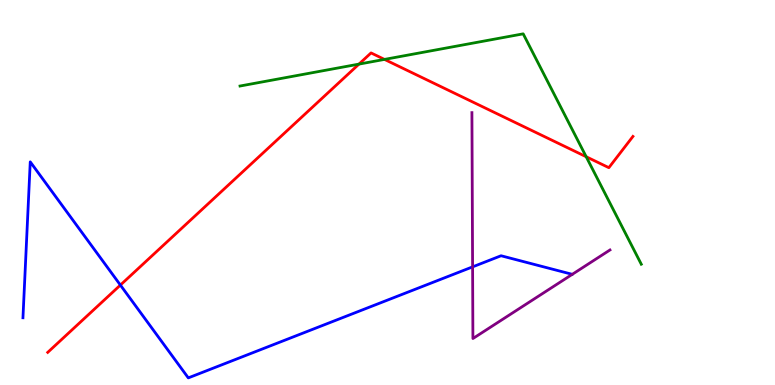[{'lines': ['blue', 'red'], 'intersections': [{'x': 1.55, 'y': 2.6}]}, {'lines': ['green', 'red'], 'intersections': [{'x': 4.63, 'y': 8.33}, {'x': 4.96, 'y': 8.46}, {'x': 7.56, 'y': 5.93}]}, {'lines': ['purple', 'red'], 'intersections': []}, {'lines': ['blue', 'green'], 'intersections': []}, {'lines': ['blue', 'purple'], 'intersections': [{'x': 6.1, 'y': 3.07}]}, {'lines': ['green', 'purple'], 'intersections': []}]